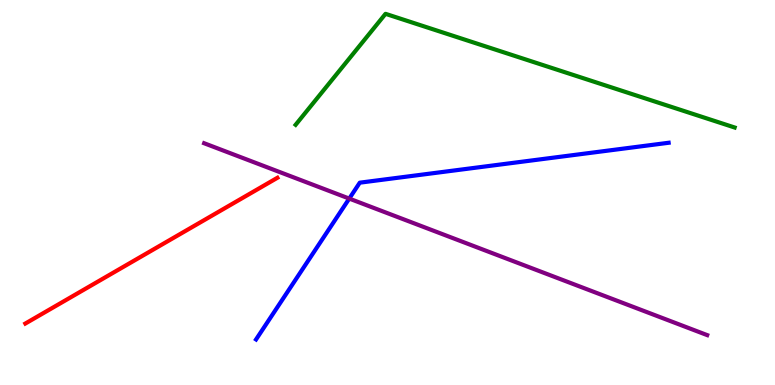[{'lines': ['blue', 'red'], 'intersections': []}, {'lines': ['green', 'red'], 'intersections': []}, {'lines': ['purple', 'red'], 'intersections': []}, {'lines': ['blue', 'green'], 'intersections': []}, {'lines': ['blue', 'purple'], 'intersections': [{'x': 4.51, 'y': 4.84}]}, {'lines': ['green', 'purple'], 'intersections': []}]